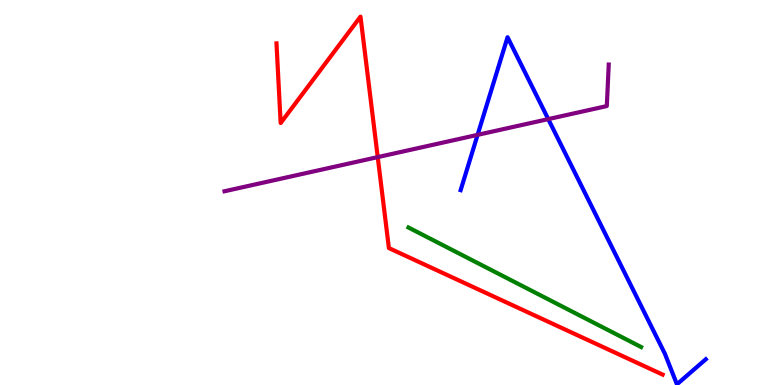[{'lines': ['blue', 'red'], 'intersections': []}, {'lines': ['green', 'red'], 'intersections': []}, {'lines': ['purple', 'red'], 'intersections': [{'x': 4.87, 'y': 5.92}]}, {'lines': ['blue', 'green'], 'intersections': []}, {'lines': ['blue', 'purple'], 'intersections': [{'x': 6.16, 'y': 6.5}, {'x': 7.07, 'y': 6.91}]}, {'lines': ['green', 'purple'], 'intersections': []}]